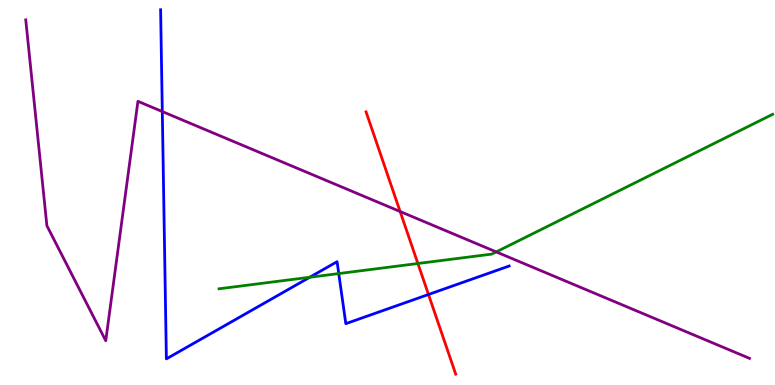[{'lines': ['blue', 'red'], 'intersections': [{'x': 5.53, 'y': 2.35}]}, {'lines': ['green', 'red'], 'intersections': [{'x': 5.39, 'y': 3.16}]}, {'lines': ['purple', 'red'], 'intersections': [{'x': 5.16, 'y': 4.51}]}, {'lines': ['blue', 'green'], 'intersections': [{'x': 4.0, 'y': 2.8}, {'x': 4.37, 'y': 2.89}]}, {'lines': ['blue', 'purple'], 'intersections': [{'x': 2.09, 'y': 7.1}]}, {'lines': ['green', 'purple'], 'intersections': [{'x': 6.4, 'y': 3.46}]}]